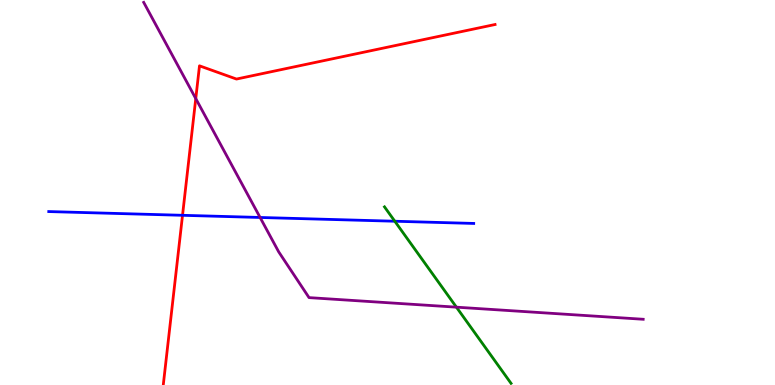[{'lines': ['blue', 'red'], 'intersections': [{'x': 2.36, 'y': 4.41}]}, {'lines': ['green', 'red'], 'intersections': []}, {'lines': ['purple', 'red'], 'intersections': [{'x': 2.53, 'y': 7.44}]}, {'lines': ['blue', 'green'], 'intersections': [{'x': 5.09, 'y': 4.25}]}, {'lines': ['blue', 'purple'], 'intersections': [{'x': 3.36, 'y': 4.35}]}, {'lines': ['green', 'purple'], 'intersections': [{'x': 5.89, 'y': 2.02}]}]